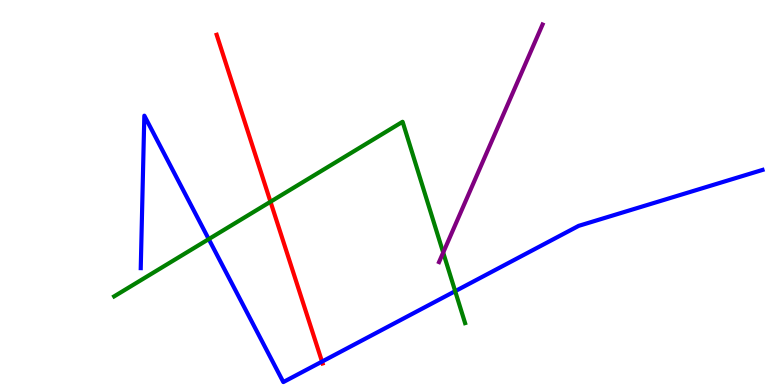[{'lines': ['blue', 'red'], 'intersections': [{'x': 4.16, 'y': 0.608}]}, {'lines': ['green', 'red'], 'intersections': [{'x': 3.49, 'y': 4.76}]}, {'lines': ['purple', 'red'], 'intersections': []}, {'lines': ['blue', 'green'], 'intersections': [{'x': 2.69, 'y': 3.79}, {'x': 5.87, 'y': 2.44}]}, {'lines': ['blue', 'purple'], 'intersections': []}, {'lines': ['green', 'purple'], 'intersections': [{'x': 5.72, 'y': 3.44}]}]